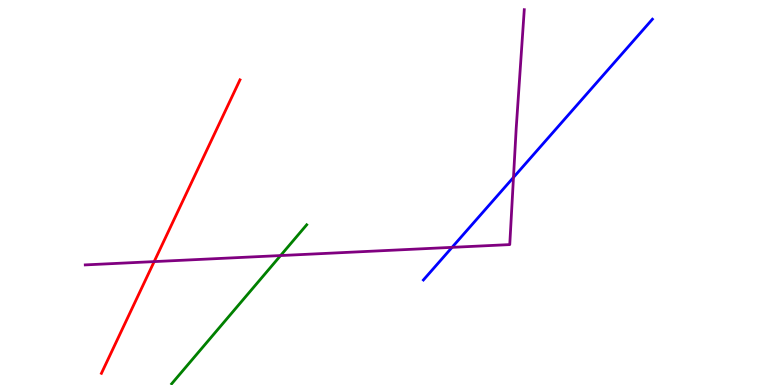[{'lines': ['blue', 'red'], 'intersections': []}, {'lines': ['green', 'red'], 'intersections': []}, {'lines': ['purple', 'red'], 'intersections': [{'x': 1.99, 'y': 3.21}]}, {'lines': ['blue', 'green'], 'intersections': []}, {'lines': ['blue', 'purple'], 'intersections': [{'x': 5.83, 'y': 3.58}, {'x': 6.63, 'y': 5.39}]}, {'lines': ['green', 'purple'], 'intersections': [{'x': 3.62, 'y': 3.36}]}]